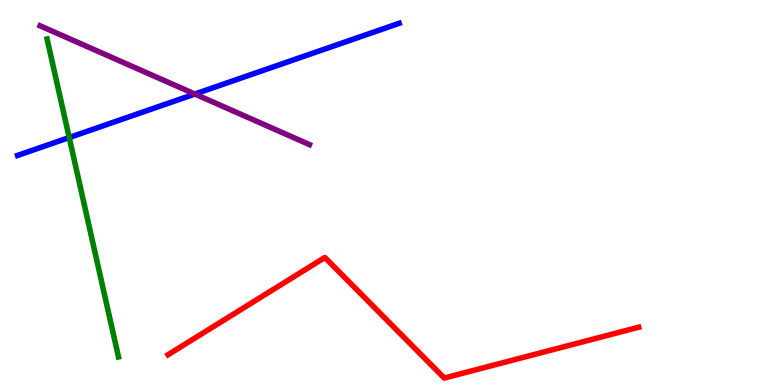[{'lines': ['blue', 'red'], 'intersections': []}, {'lines': ['green', 'red'], 'intersections': []}, {'lines': ['purple', 'red'], 'intersections': []}, {'lines': ['blue', 'green'], 'intersections': [{'x': 0.893, 'y': 6.43}]}, {'lines': ['blue', 'purple'], 'intersections': [{'x': 2.51, 'y': 7.56}]}, {'lines': ['green', 'purple'], 'intersections': []}]